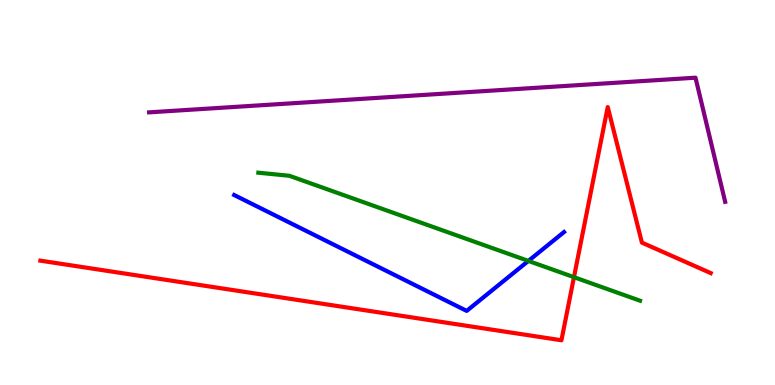[{'lines': ['blue', 'red'], 'intersections': []}, {'lines': ['green', 'red'], 'intersections': [{'x': 7.41, 'y': 2.8}]}, {'lines': ['purple', 'red'], 'intersections': []}, {'lines': ['blue', 'green'], 'intersections': [{'x': 6.82, 'y': 3.22}]}, {'lines': ['blue', 'purple'], 'intersections': []}, {'lines': ['green', 'purple'], 'intersections': []}]